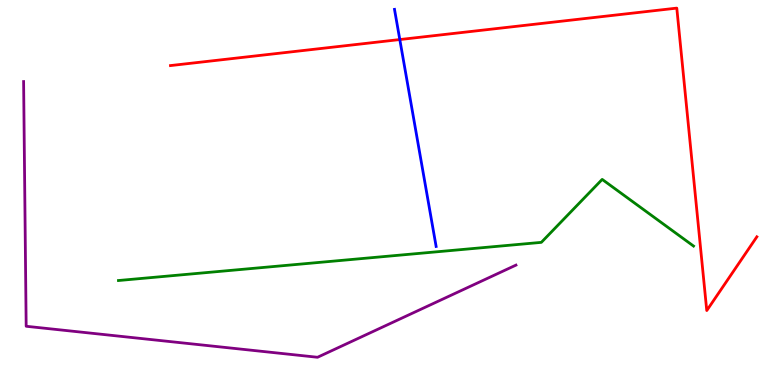[{'lines': ['blue', 'red'], 'intersections': [{'x': 5.16, 'y': 8.97}]}, {'lines': ['green', 'red'], 'intersections': []}, {'lines': ['purple', 'red'], 'intersections': []}, {'lines': ['blue', 'green'], 'intersections': []}, {'lines': ['blue', 'purple'], 'intersections': []}, {'lines': ['green', 'purple'], 'intersections': []}]